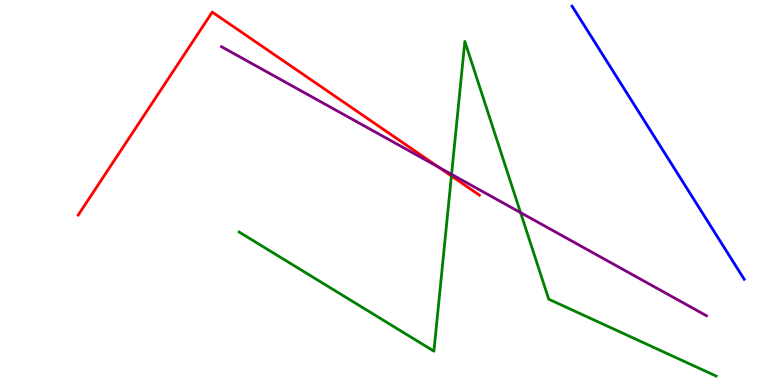[{'lines': ['blue', 'red'], 'intersections': []}, {'lines': ['green', 'red'], 'intersections': [{'x': 5.82, 'y': 5.43}]}, {'lines': ['purple', 'red'], 'intersections': [{'x': 5.65, 'y': 5.66}]}, {'lines': ['blue', 'green'], 'intersections': []}, {'lines': ['blue', 'purple'], 'intersections': []}, {'lines': ['green', 'purple'], 'intersections': [{'x': 5.83, 'y': 5.47}, {'x': 6.72, 'y': 4.48}]}]